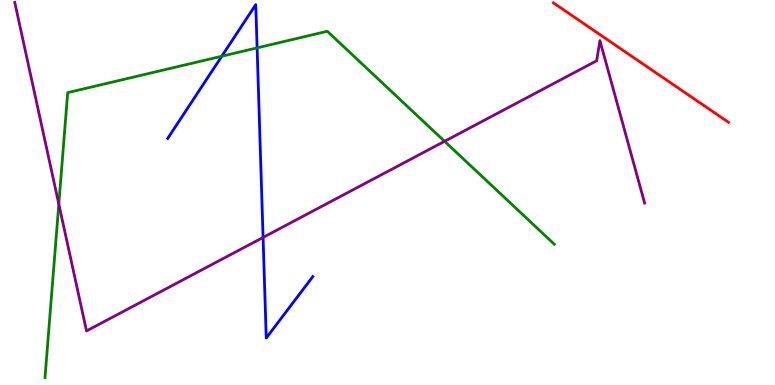[{'lines': ['blue', 'red'], 'intersections': []}, {'lines': ['green', 'red'], 'intersections': []}, {'lines': ['purple', 'red'], 'intersections': []}, {'lines': ['blue', 'green'], 'intersections': [{'x': 2.86, 'y': 8.54}, {'x': 3.32, 'y': 8.76}]}, {'lines': ['blue', 'purple'], 'intersections': [{'x': 3.39, 'y': 3.83}]}, {'lines': ['green', 'purple'], 'intersections': [{'x': 0.759, 'y': 4.7}, {'x': 5.74, 'y': 6.33}]}]